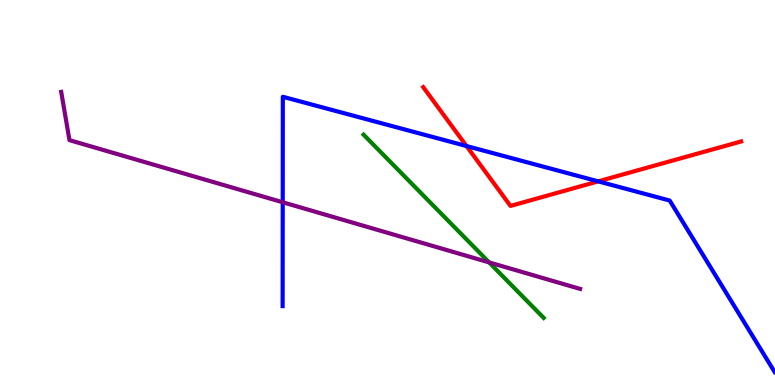[{'lines': ['blue', 'red'], 'intersections': [{'x': 6.02, 'y': 6.21}, {'x': 7.72, 'y': 5.29}]}, {'lines': ['green', 'red'], 'intersections': []}, {'lines': ['purple', 'red'], 'intersections': []}, {'lines': ['blue', 'green'], 'intersections': []}, {'lines': ['blue', 'purple'], 'intersections': [{'x': 3.65, 'y': 4.75}]}, {'lines': ['green', 'purple'], 'intersections': [{'x': 6.31, 'y': 3.18}]}]